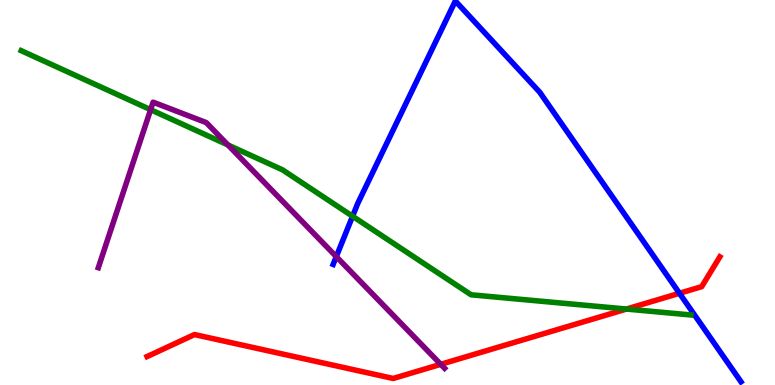[{'lines': ['blue', 'red'], 'intersections': [{'x': 8.77, 'y': 2.38}]}, {'lines': ['green', 'red'], 'intersections': [{'x': 8.08, 'y': 1.97}]}, {'lines': ['purple', 'red'], 'intersections': [{'x': 5.69, 'y': 0.537}]}, {'lines': ['blue', 'green'], 'intersections': [{'x': 4.55, 'y': 4.38}]}, {'lines': ['blue', 'purple'], 'intersections': [{'x': 4.34, 'y': 3.33}]}, {'lines': ['green', 'purple'], 'intersections': [{'x': 1.94, 'y': 7.15}, {'x': 2.94, 'y': 6.23}]}]